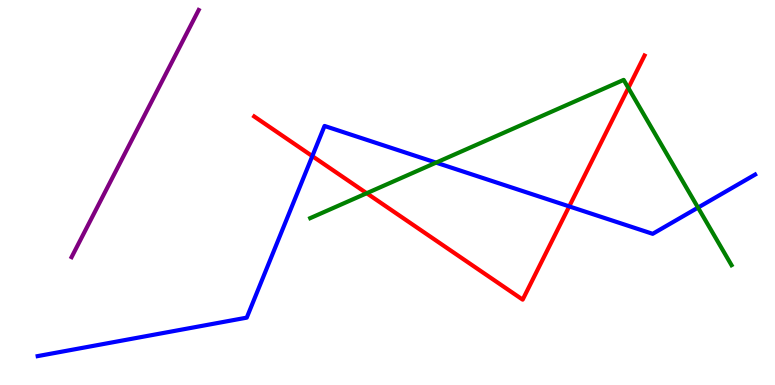[{'lines': ['blue', 'red'], 'intersections': [{'x': 4.03, 'y': 5.95}, {'x': 7.34, 'y': 4.64}]}, {'lines': ['green', 'red'], 'intersections': [{'x': 4.73, 'y': 4.98}, {'x': 8.11, 'y': 7.72}]}, {'lines': ['purple', 'red'], 'intersections': []}, {'lines': ['blue', 'green'], 'intersections': [{'x': 5.63, 'y': 5.78}, {'x': 9.01, 'y': 4.61}]}, {'lines': ['blue', 'purple'], 'intersections': []}, {'lines': ['green', 'purple'], 'intersections': []}]